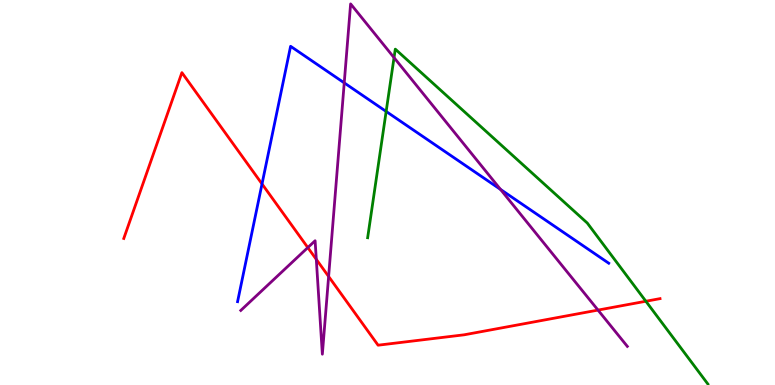[{'lines': ['blue', 'red'], 'intersections': [{'x': 3.38, 'y': 5.22}]}, {'lines': ['green', 'red'], 'intersections': [{'x': 8.33, 'y': 2.18}]}, {'lines': ['purple', 'red'], 'intersections': [{'x': 3.97, 'y': 3.57}, {'x': 4.08, 'y': 3.26}, {'x': 4.24, 'y': 2.82}, {'x': 7.72, 'y': 1.95}]}, {'lines': ['blue', 'green'], 'intersections': [{'x': 4.98, 'y': 7.11}]}, {'lines': ['blue', 'purple'], 'intersections': [{'x': 4.44, 'y': 7.85}, {'x': 6.46, 'y': 5.08}]}, {'lines': ['green', 'purple'], 'intersections': [{'x': 5.08, 'y': 8.5}]}]